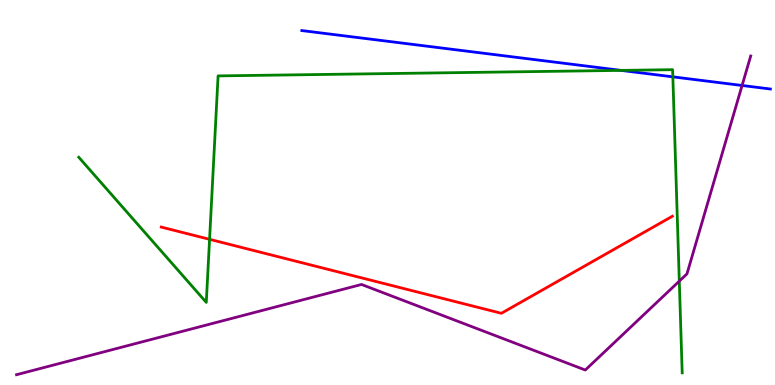[{'lines': ['blue', 'red'], 'intersections': []}, {'lines': ['green', 'red'], 'intersections': [{'x': 2.7, 'y': 3.78}]}, {'lines': ['purple', 'red'], 'intersections': []}, {'lines': ['blue', 'green'], 'intersections': [{'x': 8.01, 'y': 8.17}, {'x': 8.68, 'y': 8.0}]}, {'lines': ['blue', 'purple'], 'intersections': [{'x': 9.58, 'y': 7.78}]}, {'lines': ['green', 'purple'], 'intersections': [{'x': 8.77, 'y': 2.7}]}]